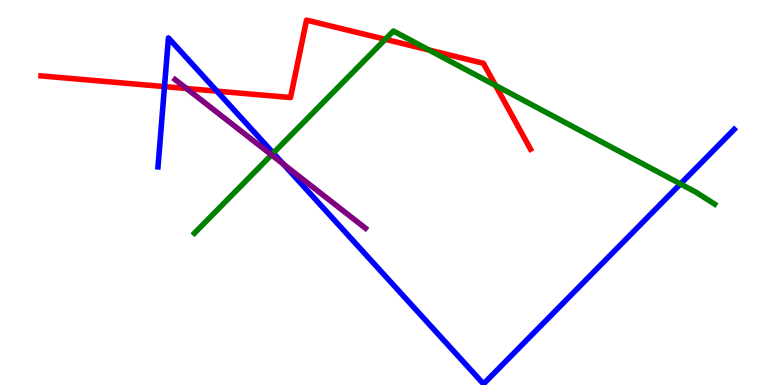[{'lines': ['blue', 'red'], 'intersections': [{'x': 2.12, 'y': 7.75}, {'x': 2.8, 'y': 7.63}]}, {'lines': ['green', 'red'], 'intersections': [{'x': 4.97, 'y': 8.98}, {'x': 5.54, 'y': 8.7}, {'x': 6.39, 'y': 7.78}]}, {'lines': ['purple', 'red'], 'intersections': [{'x': 2.41, 'y': 7.7}]}, {'lines': ['blue', 'green'], 'intersections': [{'x': 3.53, 'y': 6.02}, {'x': 8.78, 'y': 5.22}]}, {'lines': ['blue', 'purple'], 'intersections': [{'x': 3.66, 'y': 5.74}]}, {'lines': ['green', 'purple'], 'intersections': [{'x': 3.5, 'y': 5.98}]}]